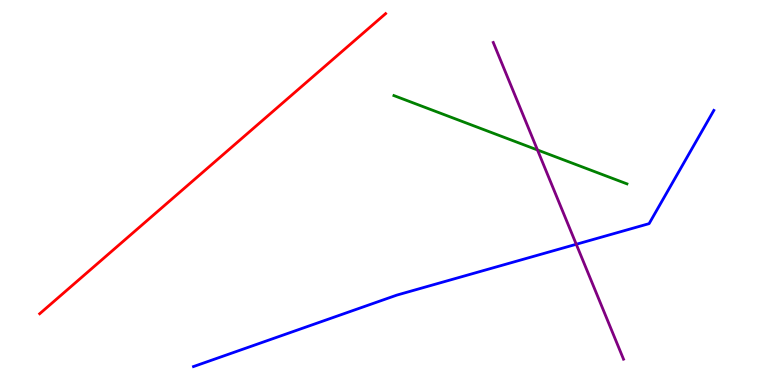[{'lines': ['blue', 'red'], 'intersections': []}, {'lines': ['green', 'red'], 'intersections': []}, {'lines': ['purple', 'red'], 'intersections': []}, {'lines': ['blue', 'green'], 'intersections': []}, {'lines': ['blue', 'purple'], 'intersections': [{'x': 7.44, 'y': 3.66}]}, {'lines': ['green', 'purple'], 'intersections': [{'x': 6.94, 'y': 6.1}]}]